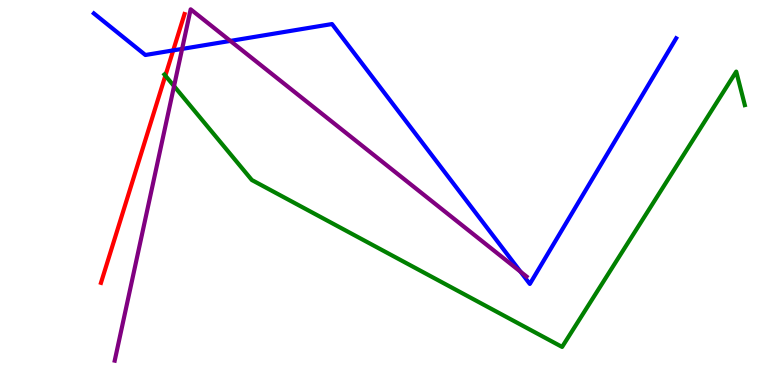[{'lines': ['blue', 'red'], 'intersections': [{'x': 2.24, 'y': 8.69}]}, {'lines': ['green', 'red'], 'intersections': [{'x': 2.13, 'y': 8.04}]}, {'lines': ['purple', 'red'], 'intersections': []}, {'lines': ['blue', 'green'], 'intersections': []}, {'lines': ['blue', 'purple'], 'intersections': [{'x': 2.35, 'y': 8.73}, {'x': 2.97, 'y': 8.94}, {'x': 6.72, 'y': 2.94}]}, {'lines': ['green', 'purple'], 'intersections': [{'x': 2.25, 'y': 7.76}]}]